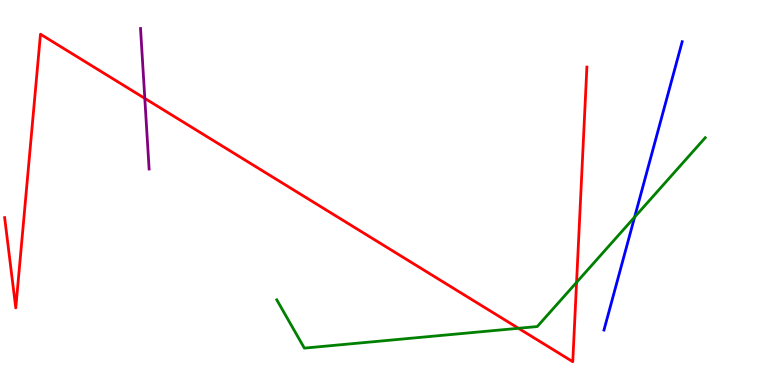[{'lines': ['blue', 'red'], 'intersections': []}, {'lines': ['green', 'red'], 'intersections': [{'x': 6.69, 'y': 1.47}, {'x': 7.44, 'y': 2.67}]}, {'lines': ['purple', 'red'], 'intersections': [{'x': 1.87, 'y': 7.44}]}, {'lines': ['blue', 'green'], 'intersections': [{'x': 8.19, 'y': 4.36}]}, {'lines': ['blue', 'purple'], 'intersections': []}, {'lines': ['green', 'purple'], 'intersections': []}]